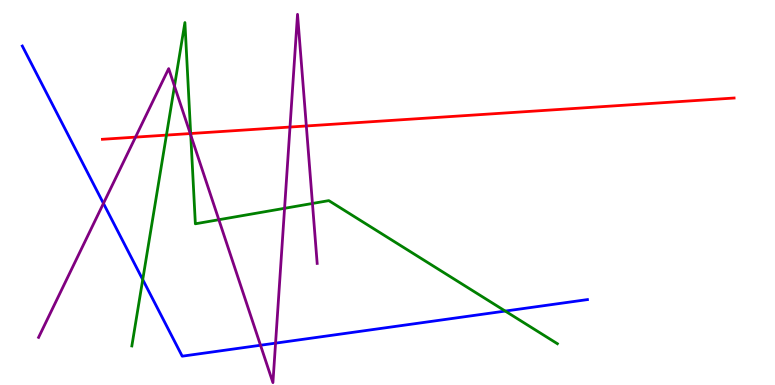[{'lines': ['blue', 'red'], 'intersections': []}, {'lines': ['green', 'red'], 'intersections': [{'x': 2.15, 'y': 6.49}, {'x': 2.46, 'y': 6.53}]}, {'lines': ['purple', 'red'], 'intersections': [{'x': 1.75, 'y': 6.44}, {'x': 2.45, 'y': 6.53}, {'x': 3.74, 'y': 6.7}, {'x': 3.95, 'y': 6.73}]}, {'lines': ['blue', 'green'], 'intersections': [{'x': 1.84, 'y': 2.74}, {'x': 6.52, 'y': 1.92}]}, {'lines': ['blue', 'purple'], 'intersections': [{'x': 1.33, 'y': 4.72}, {'x': 3.36, 'y': 1.03}, {'x': 3.56, 'y': 1.09}]}, {'lines': ['green', 'purple'], 'intersections': [{'x': 2.25, 'y': 7.76}, {'x': 2.46, 'y': 6.49}, {'x': 2.82, 'y': 4.29}, {'x': 3.67, 'y': 4.59}, {'x': 4.03, 'y': 4.72}]}]